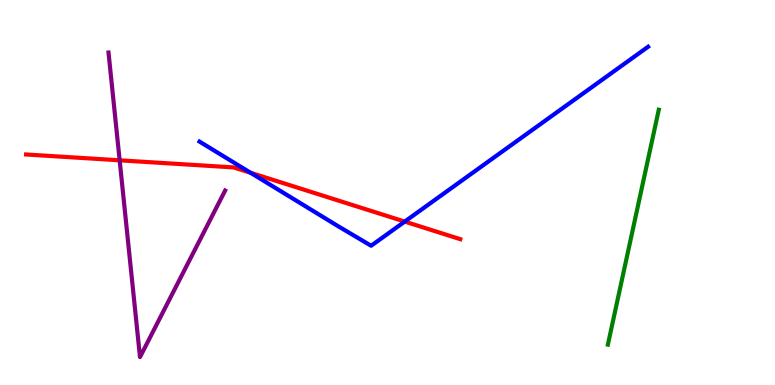[{'lines': ['blue', 'red'], 'intersections': [{'x': 3.23, 'y': 5.51}, {'x': 5.22, 'y': 4.24}]}, {'lines': ['green', 'red'], 'intersections': []}, {'lines': ['purple', 'red'], 'intersections': [{'x': 1.54, 'y': 5.84}]}, {'lines': ['blue', 'green'], 'intersections': []}, {'lines': ['blue', 'purple'], 'intersections': []}, {'lines': ['green', 'purple'], 'intersections': []}]